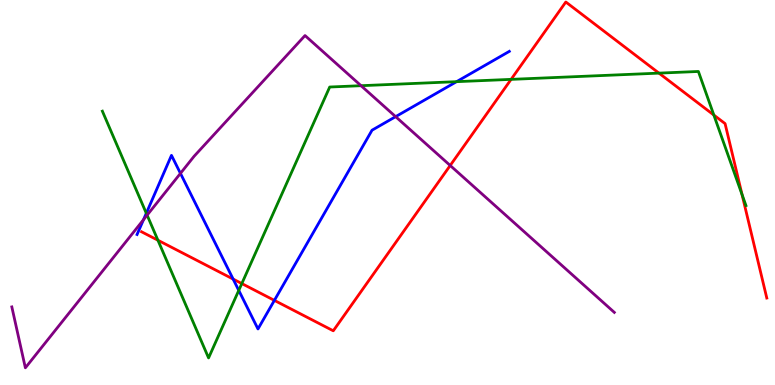[{'lines': ['blue', 'red'], 'intersections': [{'x': 3.01, 'y': 2.75}, {'x': 3.54, 'y': 2.2}]}, {'lines': ['green', 'red'], 'intersections': [{'x': 2.04, 'y': 3.76}, {'x': 3.12, 'y': 2.63}, {'x': 6.59, 'y': 7.94}, {'x': 8.5, 'y': 8.1}, {'x': 9.21, 'y': 7.01}, {'x': 9.57, 'y': 4.95}]}, {'lines': ['purple', 'red'], 'intersections': [{'x': 5.81, 'y': 5.7}]}, {'lines': ['blue', 'green'], 'intersections': [{'x': 1.89, 'y': 4.46}, {'x': 3.08, 'y': 2.46}, {'x': 5.89, 'y': 7.88}]}, {'lines': ['blue', 'purple'], 'intersections': [{'x': 1.85, 'y': 4.29}, {'x': 2.33, 'y': 5.5}, {'x': 5.1, 'y': 6.97}]}, {'lines': ['green', 'purple'], 'intersections': [{'x': 1.9, 'y': 4.41}, {'x': 4.66, 'y': 7.77}]}]